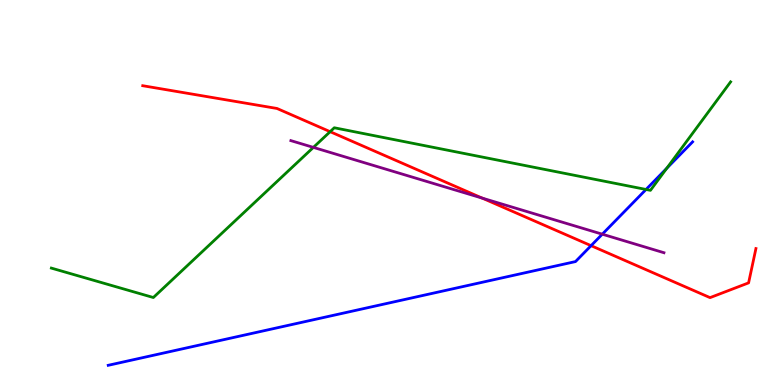[{'lines': ['blue', 'red'], 'intersections': [{'x': 7.63, 'y': 3.62}]}, {'lines': ['green', 'red'], 'intersections': [{'x': 4.26, 'y': 6.58}]}, {'lines': ['purple', 'red'], 'intersections': [{'x': 6.22, 'y': 4.85}]}, {'lines': ['blue', 'green'], 'intersections': [{'x': 8.34, 'y': 5.08}, {'x': 8.6, 'y': 5.63}]}, {'lines': ['blue', 'purple'], 'intersections': [{'x': 7.77, 'y': 3.92}]}, {'lines': ['green', 'purple'], 'intersections': [{'x': 4.04, 'y': 6.17}]}]